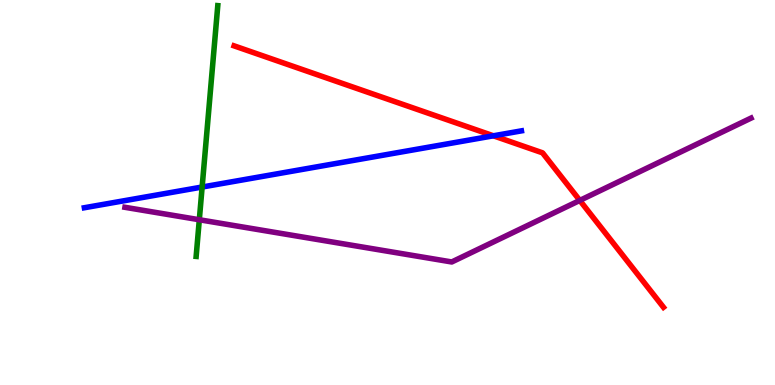[{'lines': ['blue', 'red'], 'intersections': [{'x': 6.37, 'y': 6.47}]}, {'lines': ['green', 'red'], 'intersections': []}, {'lines': ['purple', 'red'], 'intersections': [{'x': 7.48, 'y': 4.79}]}, {'lines': ['blue', 'green'], 'intersections': [{'x': 2.61, 'y': 5.14}]}, {'lines': ['blue', 'purple'], 'intersections': []}, {'lines': ['green', 'purple'], 'intersections': [{'x': 2.57, 'y': 4.29}]}]